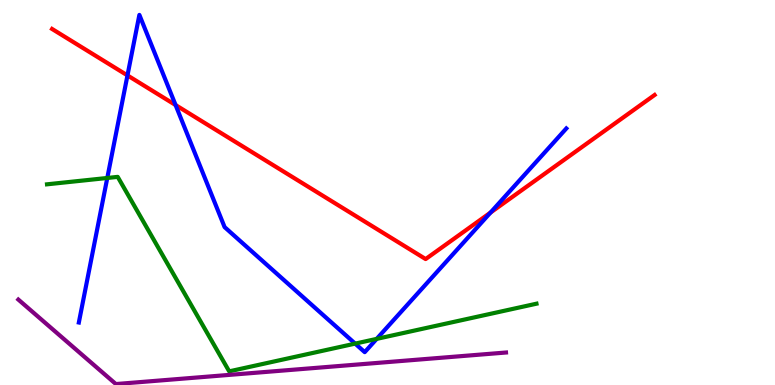[{'lines': ['blue', 'red'], 'intersections': [{'x': 1.64, 'y': 8.04}, {'x': 2.27, 'y': 7.27}, {'x': 6.33, 'y': 4.48}]}, {'lines': ['green', 'red'], 'intersections': []}, {'lines': ['purple', 'red'], 'intersections': []}, {'lines': ['blue', 'green'], 'intersections': [{'x': 1.38, 'y': 5.38}, {'x': 4.58, 'y': 1.07}, {'x': 4.86, 'y': 1.2}]}, {'lines': ['blue', 'purple'], 'intersections': []}, {'lines': ['green', 'purple'], 'intersections': []}]